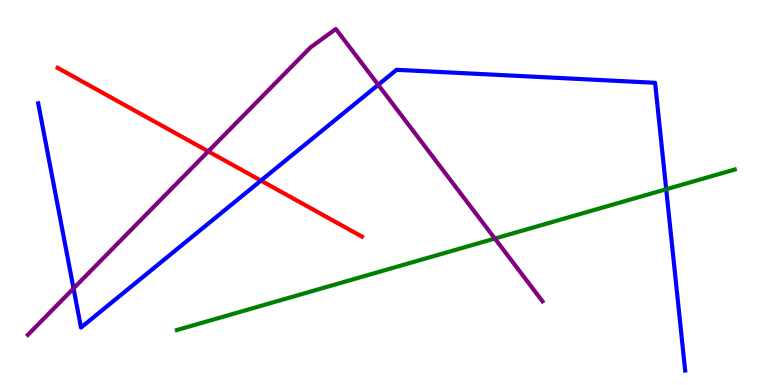[{'lines': ['blue', 'red'], 'intersections': [{'x': 3.37, 'y': 5.31}]}, {'lines': ['green', 'red'], 'intersections': []}, {'lines': ['purple', 'red'], 'intersections': [{'x': 2.69, 'y': 6.07}]}, {'lines': ['blue', 'green'], 'intersections': [{'x': 8.6, 'y': 5.08}]}, {'lines': ['blue', 'purple'], 'intersections': [{'x': 0.949, 'y': 2.51}, {'x': 4.88, 'y': 7.8}]}, {'lines': ['green', 'purple'], 'intersections': [{'x': 6.39, 'y': 3.8}]}]